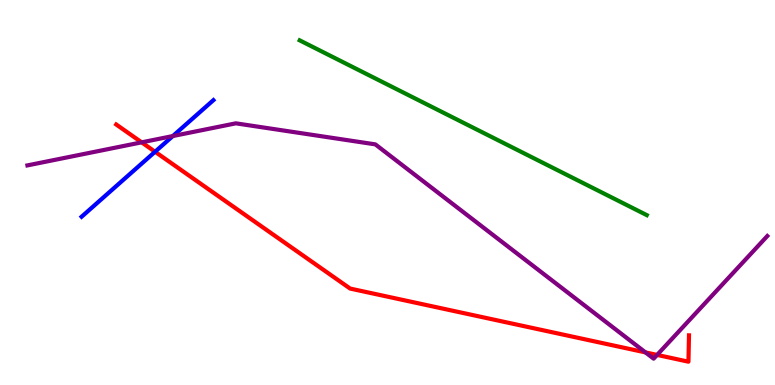[{'lines': ['blue', 'red'], 'intersections': [{'x': 2.0, 'y': 6.06}]}, {'lines': ['green', 'red'], 'intersections': []}, {'lines': ['purple', 'red'], 'intersections': [{'x': 1.83, 'y': 6.3}, {'x': 8.33, 'y': 0.846}, {'x': 8.48, 'y': 0.781}]}, {'lines': ['blue', 'green'], 'intersections': []}, {'lines': ['blue', 'purple'], 'intersections': [{'x': 2.23, 'y': 6.47}]}, {'lines': ['green', 'purple'], 'intersections': []}]